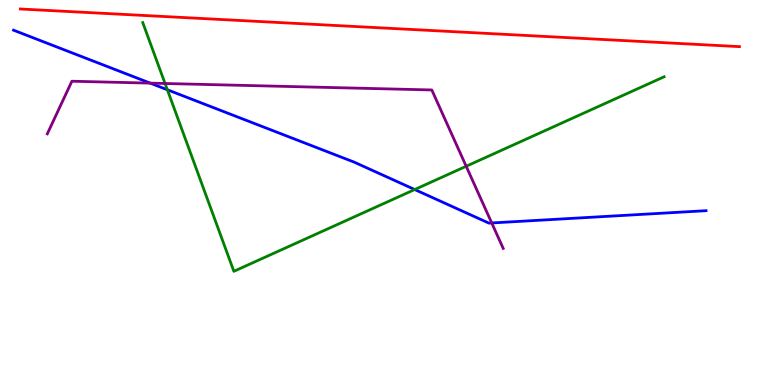[{'lines': ['blue', 'red'], 'intersections': []}, {'lines': ['green', 'red'], 'intersections': []}, {'lines': ['purple', 'red'], 'intersections': []}, {'lines': ['blue', 'green'], 'intersections': [{'x': 2.16, 'y': 7.67}, {'x': 5.35, 'y': 5.08}]}, {'lines': ['blue', 'purple'], 'intersections': [{'x': 1.94, 'y': 7.84}, {'x': 6.34, 'y': 4.21}]}, {'lines': ['green', 'purple'], 'intersections': [{'x': 2.13, 'y': 7.83}, {'x': 6.02, 'y': 5.68}]}]